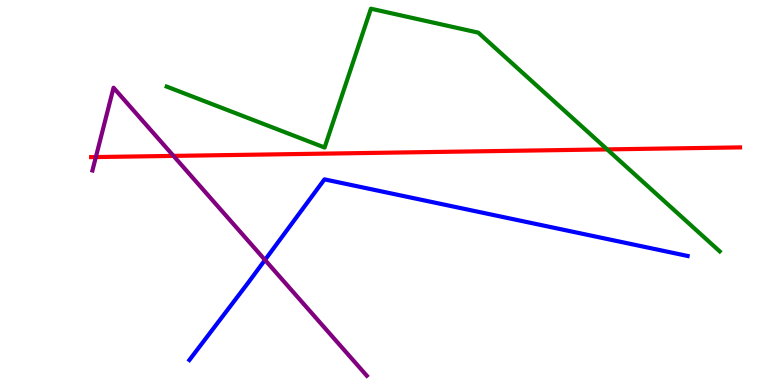[{'lines': ['blue', 'red'], 'intersections': []}, {'lines': ['green', 'red'], 'intersections': [{'x': 7.83, 'y': 6.12}]}, {'lines': ['purple', 'red'], 'intersections': [{'x': 1.24, 'y': 5.92}, {'x': 2.24, 'y': 5.95}]}, {'lines': ['blue', 'green'], 'intersections': []}, {'lines': ['blue', 'purple'], 'intersections': [{'x': 3.42, 'y': 3.25}]}, {'lines': ['green', 'purple'], 'intersections': []}]